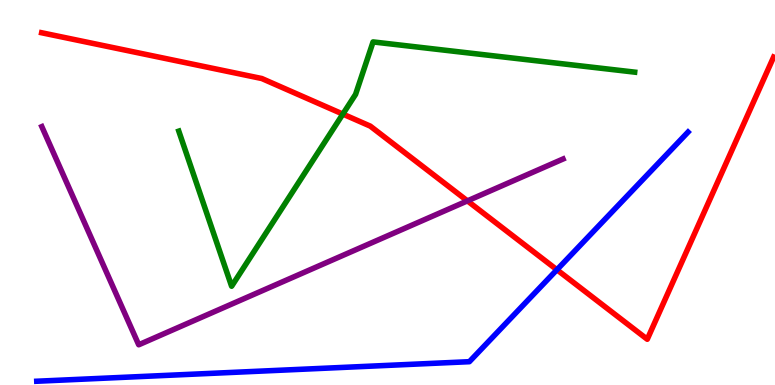[{'lines': ['blue', 'red'], 'intersections': [{'x': 7.19, 'y': 2.99}]}, {'lines': ['green', 'red'], 'intersections': [{'x': 4.42, 'y': 7.04}]}, {'lines': ['purple', 'red'], 'intersections': [{'x': 6.03, 'y': 4.78}]}, {'lines': ['blue', 'green'], 'intersections': []}, {'lines': ['blue', 'purple'], 'intersections': []}, {'lines': ['green', 'purple'], 'intersections': []}]